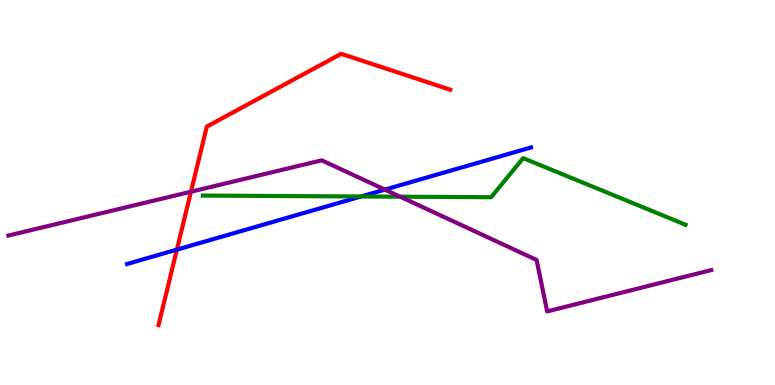[{'lines': ['blue', 'red'], 'intersections': [{'x': 2.28, 'y': 3.52}]}, {'lines': ['green', 'red'], 'intersections': []}, {'lines': ['purple', 'red'], 'intersections': [{'x': 2.46, 'y': 5.02}]}, {'lines': ['blue', 'green'], 'intersections': [{'x': 4.66, 'y': 4.9}]}, {'lines': ['blue', 'purple'], 'intersections': [{'x': 4.97, 'y': 5.08}]}, {'lines': ['green', 'purple'], 'intersections': [{'x': 5.16, 'y': 4.89}]}]